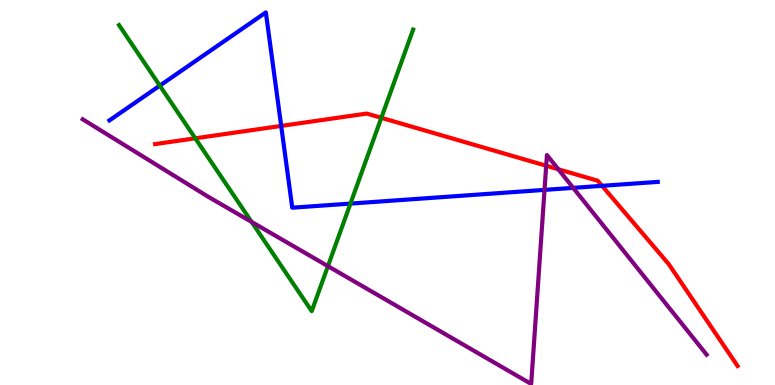[{'lines': ['blue', 'red'], 'intersections': [{'x': 3.63, 'y': 6.73}, {'x': 7.77, 'y': 5.17}]}, {'lines': ['green', 'red'], 'intersections': [{'x': 2.52, 'y': 6.41}, {'x': 4.92, 'y': 6.94}]}, {'lines': ['purple', 'red'], 'intersections': [{'x': 7.05, 'y': 5.69}, {'x': 7.2, 'y': 5.6}]}, {'lines': ['blue', 'green'], 'intersections': [{'x': 2.06, 'y': 7.78}, {'x': 4.52, 'y': 4.71}]}, {'lines': ['blue', 'purple'], 'intersections': [{'x': 7.03, 'y': 5.07}, {'x': 7.4, 'y': 5.12}]}, {'lines': ['green', 'purple'], 'intersections': [{'x': 3.25, 'y': 4.24}, {'x': 4.23, 'y': 3.09}]}]